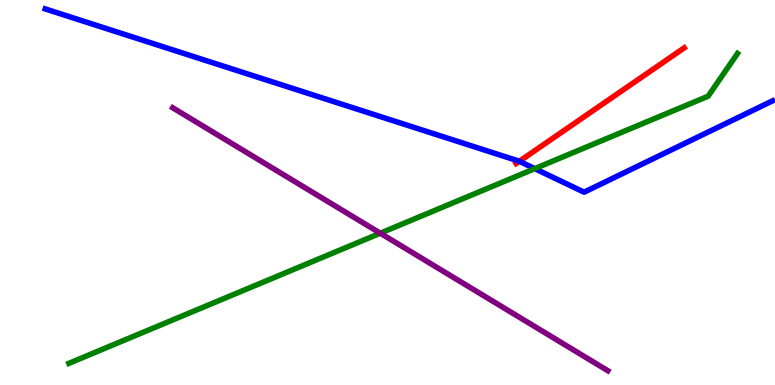[{'lines': ['blue', 'red'], 'intersections': [{'x': 6.7, 'y': 5.81}]}, {'lines': ['green', 'red'], 'intersections': []}, {'lines': ['purple', 'red'], 'intersections': []}, {'lines': ['blue', 'green'], 'intersections': [{'x': 6.9, 'y': 5.62}]}, {'lines': ['blue', 'purple'], 'intersections': []}, {'lines': ['green', 'purple'], 'intersections': [{'x': 4.91, 'y': 3.94}]}]